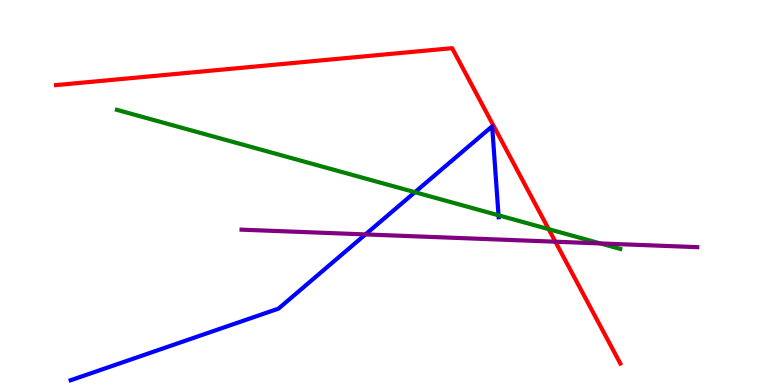[{'lines': ['blue', 'red'], 'intersections': []}, {'lines': ['green', 'red'], 'intersections': [{'x': 7.08, 'y': 4.05}]}, {'lines': ['purple', 'red'], 'intersections': [{'x': 7.17, 'y': 3.72}]}, {'lines': ['blue', 'green'], 'intersections': [{'x': 5.35, 'y': 5.01}, {'x': 6.43, 'y': 4.41}]}, {'lines': ['blue', 'purple'], 'intersections': [{'x': 4.72, 'y': 3.91}]}, {'lines': ['green', 'purple'], 'intersections': [{'x': 7.75, 'y': 3.68}]}]